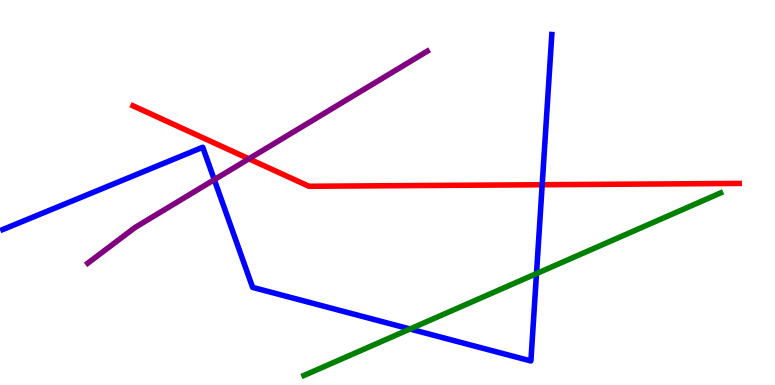[{'lines': ['blue', 'red'], 'intersections': [{'x': 7.0, 'y': 5.2}]}, {'lines': ['green', 'red'], 'intersections': []}, {'lines': ['purple', 'red'], 'intersections': [{'x': 3.21, 'y': 5.88}]}, {'lines': ['blue', 'green'], 'intersections': [{'x': 5.29, 'y': 1.45}, {'x': 6.92, 'y': 2.89}]}, {'lines': ['blue', 'purple'], 'intersections': [{'x': 2.77, 'y': 5.33}]}, {'lines': ['green', 'purple'], 'intersections': []}]